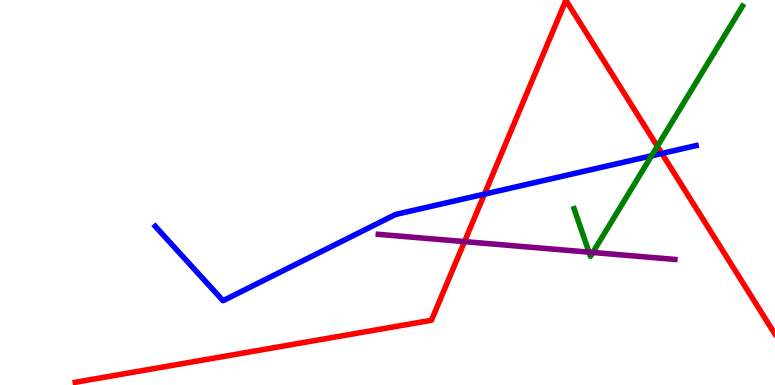[{'lines': ['blue', 'red'], 'intersections': [{'x': 6.25, 'y': 4.96}, {'x': 8.54, 'y': 6.01}]}, {'lines': ['green', 'red'], 'intersections': [{'x': 8.48, 'y': 6.2}]}, {'lines': ['purple', 'red'], 'intersections': [{'x': 5.99, 'y': 3.72}]}, {'lines': ['blue', 'green'], 'intersections': [{'x': 8.41, 'y': 5.95}]}, {'lines': ['blue', 'purple'], 'intersections': []}, {'lines': ['green', 'purple'], 'intersections': [{'x': 7.6, 'y': 3.45}, {'x': 7.65, 'y': 3.44}]}]